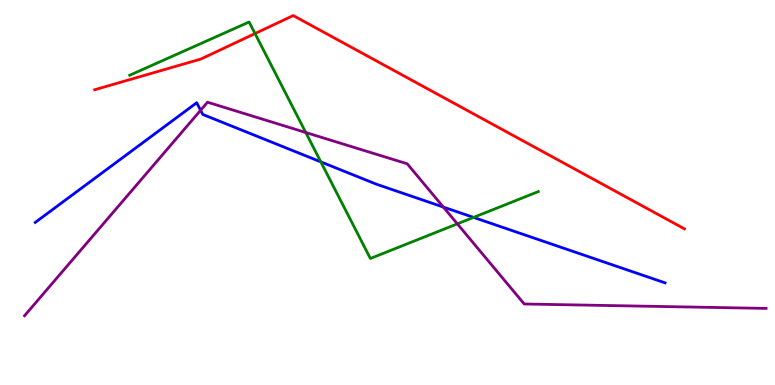[{'lines': ['blue', 'red'], 'intersections': []}, {'lines': ['green', 'red'], 'intersections': [{'x': 3.29, 'y': 9.13}]}, {'lines': ['purple', 'red'], 'intersections': []}, {'lines': ['blue', 'green'], 'intersections': [{'x': 4.14, 'y': 5.8}, {'x': 6.11, 'y': 4.35}]}, {'lines': ['blue', 'purple'], 'intersections': [{'x': 2.59, 'y': 7.14}, {'x': 5.72, 'y': 4.62}]}, {'lines': ['green', 'purple'], 'intersections': [{'x': 3.95, 'y': 6.56}, {'x': 5.9, 'y': 4.19}]}]